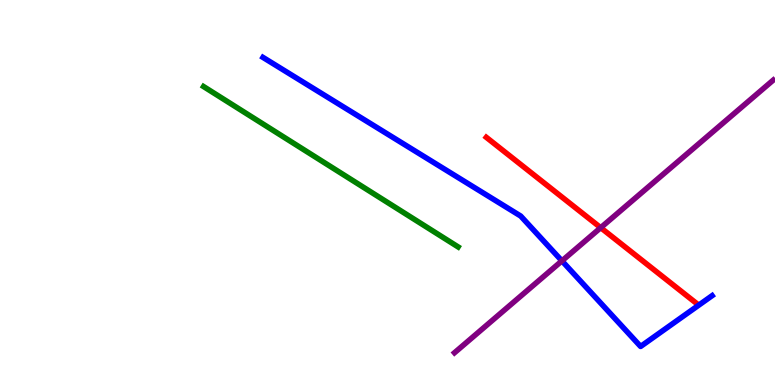[{'lines': ['blue', 'red'], 'intersections': []}, {'lines': ['green', 'red'], 'intersections': []}, {'lines': ['purple', 'red'], 'intersections': [{'x': 7.75, 'y': 4.09}]}, {'lines': ['blue', 'green'], 'intersections': []}, {'lines': ['blue', 'purple'], 'intersections': [{'x': 7.25, 'y': 3.22}]}, {'lines': ['green', 'purple'], 'intersections': []}]